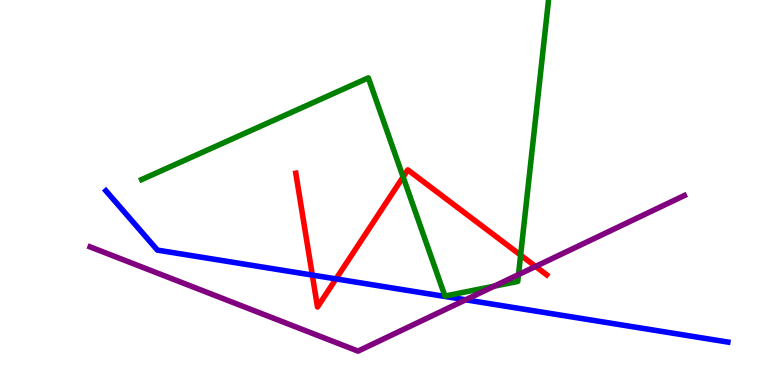[{'lines': ['blue', 'red'], 'intersections': [{'x': 4.03, 'y': 2.86}, {'x': 4.34, 'y': 2.76}]}, {'lines': ['green', 'red'], 'intersections': [{'x': 5.2, 'y': 5.4}, {'x': 6.72, 'y': 3.37}]}, {'lines': ['purple', 'red'], 'intersections': [{'x': 6.91, 'y': 3.08}]}, {'lines': ['blue', 'green'], 'intersections': []}, {'lines': ['blue', 'purple'], 'intersections': [{'x': 6.01, 'y': 2.21}]}, {'lines': ['green', 'purple'], 'intersections': [{'x': 6.38, 'y': 2.57}, {'x': 6.69, 'y': 2.87}]}]